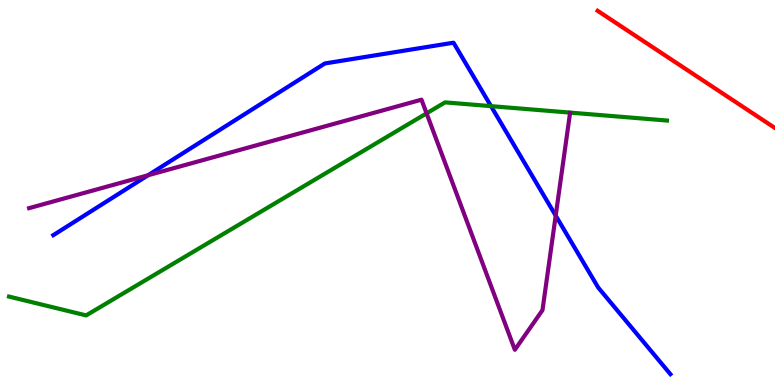[{'lines': ['blue', 'red'], 'intersections': []}, {'lines': ['green', 'red'], 'intersections': []}, {'lines': ['purple', 'red'], 'intersections': []}, {'lines': ['blue', 'green'], 'intersections': [{'x': 6.34, 'y': 7.24}]}, {'lines': ['blue', 'purple'], 'intersections': [{'x': 1.91, 'y': 5.45}, {'x': 7.17, 'y': 4.4}]}, {'lines': ['green', 'purple'], 'intersections': [{'x': 5.5, 'y': 7.06}]}]